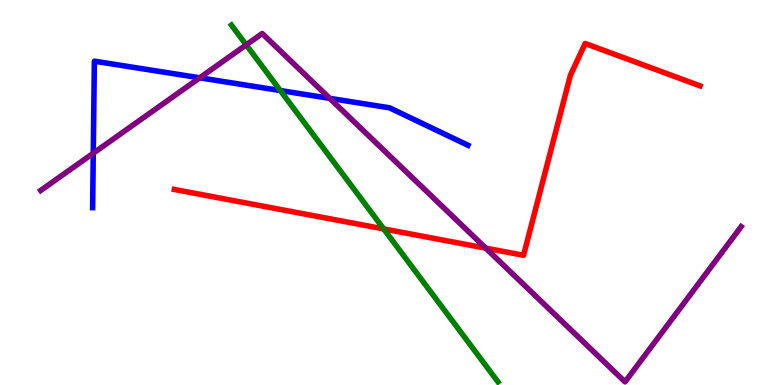[{'lines': ['blue', 'red'], 'intersections': []}, {'lines': ['green', 'red'], 'intersections': [{'x': 4.95, 'y': 4.05}]}, {'lines': ['purple', 'red'], 'intersections': [{'x': 6.27, 'y': 3.55}]}, {'lines': ['blue', 'green'], 'intersections': [{'x': 3.62, 'y': 7.65}]}, {'lines': ['blue', 'purple'], 'intersections': [{'x': 1.2, 'y': 6.02}, {'x': 2.58, 'y': 7.98}, {'x': 4.25, 'y': 7.45}]}, {'lines': ['green', 'purple'], 'intersections': [{'x': 3.18, 'y': 8.83}]}]